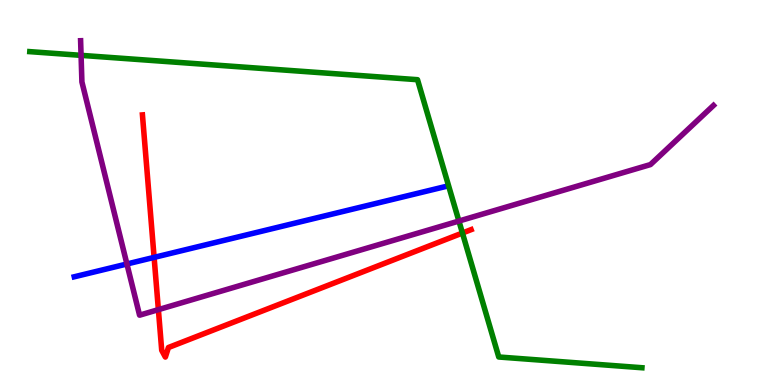[{'lines': ['blue', 'red'], 'intersections': [{'x': 1.99, 'y': 3.31}]}, {'lines': ['green', 'red'], 'intersections': [{'x': 5.97, 'y': 3.95}]}, {'lines': ['purple', 'red'], 'intersections': [{'x': 2.04, 'y': 1.96}]}, {'lines': ['blue', 'green'], 'intersections': []}, {'lines': ['blue', 'purple'], 'intersections': [{'x': 1.64, 'y': 3.14}]}, {'lines': ['green', 'purple'], 'intersections': [{'x': 1.05, 'y': 8.56}, {'x': 5.92, 'y': 4.26}]}]